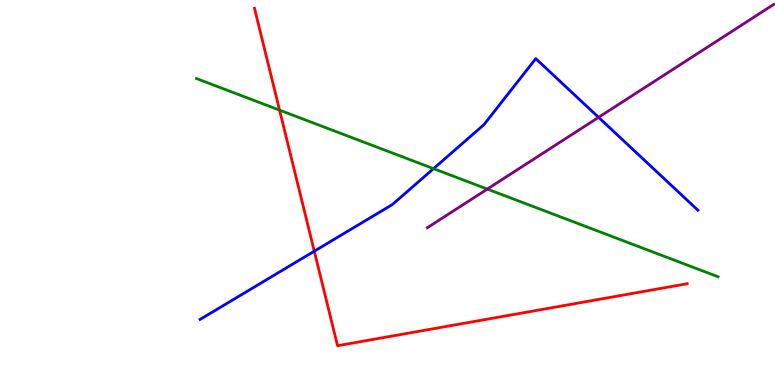[{'lines': ['blue', 'red'], 'intersections': [{'x': 4.06, 'y': 3.48}]}, {'lines': ['green', 'red'], 'intersections': [{'x': 3.61, 'y': 7.14}]}, {'lines': ['purple', 'red'], 'intersections': []}, {'lines': ['blue', 'green'], 'intersections': [{'x': 5.59, 'y': 5.62}]}, {'lines': ['blue', 'purple'], 'intersections': [{'x': 7.72, 'y': 6.95}]}, {'lines': ['green', 'purple'], 'intersections': [{'x': 6.29, 'y': 5.09}]}]